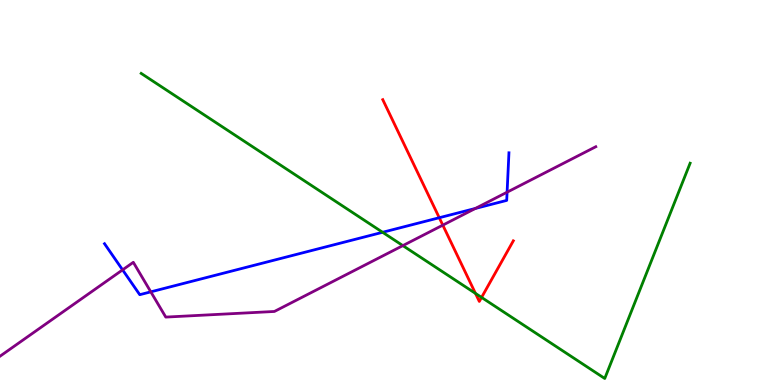[{'lines': ['blue', 'red'], 'intersections': [{'x': 5.67, 'y': 4.34}]}, {'lines': ['green', 'red'], 'intersections': [{'x': 6.14, 'y': 2.38}, {'x': 6.21, 'y': 2.27}]}, {'lines': ['purple', 'red'], 'intersections': [{'x': 5.71, 'y': 4.15}]}, {'lines': ['blue', 'green'], 'intersections': [{'x': 4.94, 'y': 3.97}]}, {'lines': ['blue', 'purple'], 'intersections': [{'x': 1.58, 'y': 2.99}, {'x': 1.95, 'y': 2.42}, {'x': 6.13, 'y': 4.59}, {'x': 6.54, 'y': 5.01}]}, {'lines': ['green', 'purple'], 'intersections': [{'x': 5.2, 'y': 3.62}]}]